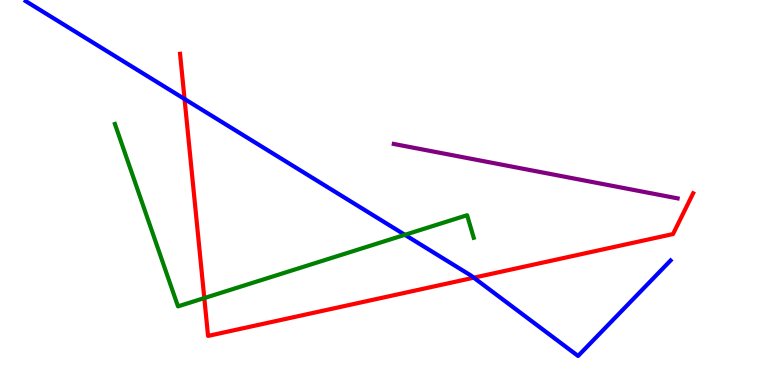[{'lines': ['blue', 'red'], 'intersections': [{'x': 2.38, 'y': 7.43}, {'x': 6.11, 'y': 2.79}]}, {'lines': ['green', 'red'], 'intersections': [{'x': 2.64, 'y': 2.26}]}, {'lines': ['purple', 'red'], 'intersections': []}, {'lines': ['blue', 'green'], 'intersections': [{'x': 5.22, 'y': 3.9}]}, {'lines': ['blue', 'purple'], 'intersections': []}, {'lines': ['green', 'purple'], 'intersections': []}]